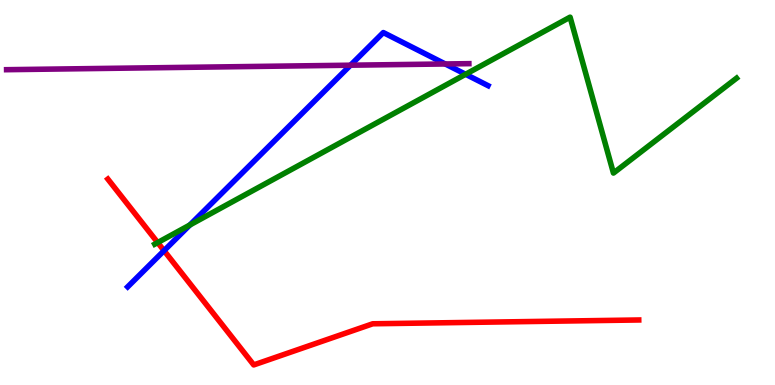[{'lines': ['blue', 'red'], 'intersections': [{'x': 2.12, 'y': 3.49}]}, {'lines': ['green', 'red'], 'intersections': [{'x': 2.03, 'y': 3.7}]}, {'lines': ['purple', 'red'], 'intersections': []}, {'lines': ['blue', 'green'], 'intersections': [{'x': 2.45, 'y': 4.16}, {'x': 6.01, 'y': 8.07}]}, {'lines': ['blue', 'purple'], 'intersections': [{'x': 4.52, 'y': 8.31}, {'x': 5.75, 'y': 8.34}]}, {'lines': ['green', 'purple'], 'intersections': []}]